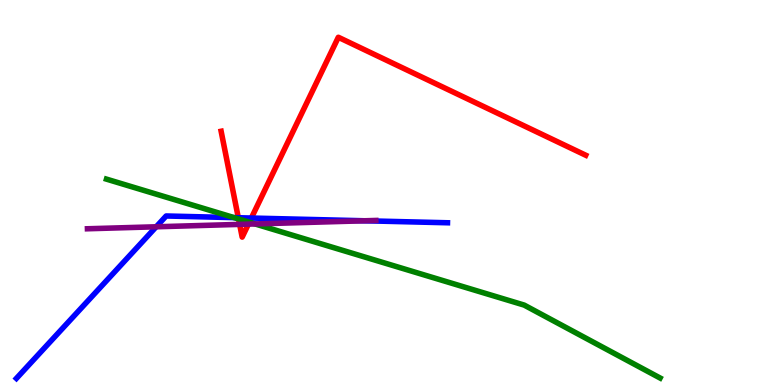[{'lines': ['blue', 'red'], 'intersections': [{'x': 3.08, 'y': 4.34}, {'x': 3.24, 'y': 4.34}]}, {'lines': ['green', 'red'], 'intersections': [{'x': 3.08, 'y': 4.31}, {'x': 3.22, 'y': 4.23}]}, {'lines': ['purple', 'red'], 'intersections': [{'x': 3.09, 'y': 4.17}, {'x': 3.21, 'y': 4.18}]}, {'lines': ['blue', 'green'], 'intersections': [{'x': 3.02, 'y': 4.35}]}, {'lines': ['blue', 'purple'], 'intersections': [{'x': 2.02, 'y': 4.11}, {'x': 4.71, 'y': 4.27}]}, {'lines': ['green', 'purple'], 'intersections': [{'x': 3.29, 'y': 4.18}]}]